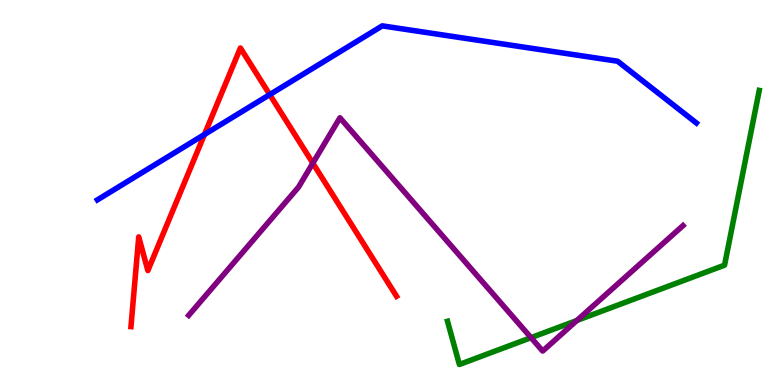[{'lines': ['blue', 'red'], 'intersections': [{'x': 2.64, 'y': 6.51}, {'x': 3.48, 'y': 7.54}]}, {'lines': ['green', 'red'], 'intersections': []}, {'lines': ['purple', 'red'], 'intersections': [{'x': 4.04, 'y': 5.76}]}, {'lines': ['blue', 'green'], 'intersections': []}, {'lines': ['blue', 'purple'], 'intersections': []}, {'lines': ['green', 'purple'], 'intersections': [{'x': 6.85, 'y': 1.23}, {'x': 7.44, 'y': 1.68}]}]